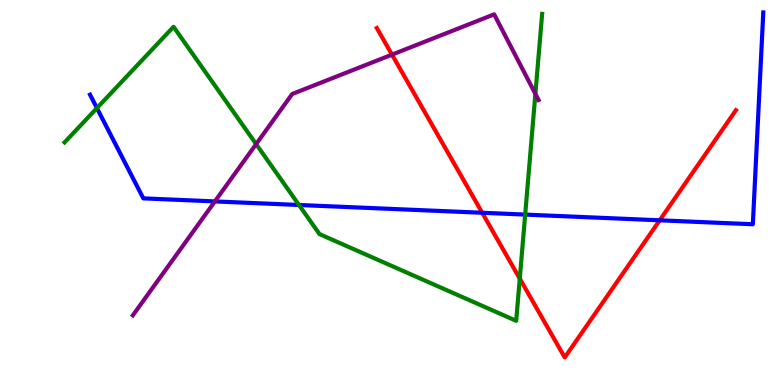[{'lines': ['blue', 'red'], 'intersections': [{'x': 6.22, 'y': 4.47}, {'x': 8.51, 'y': 4.28}]}, {'lines': ['green', 'red'], 'intersections': [{'x': 6.71, 'y': 2.76}]}, {'lines': ['purple', 'red'], 'intersections': [{'x': 5.06, 'y': 8.58}]}, {'lines': ['blue', 'green'], 'intersections': [{'x': 1.25, 'y': 7.19}, {'x': 3.86, 'y': 4.68}, {'x': 6.78, 'y': 4.43}]}, {'lines': ['blue', 'purple'], 'intersections': [{'x': 2.77, 'y': 4.77}]}, {'lines': ['green', 'purple'], 'intersections': [{'x': 3.3, 'y': 6.26}, {'x': 6.91, 'y': 7.56}]}]